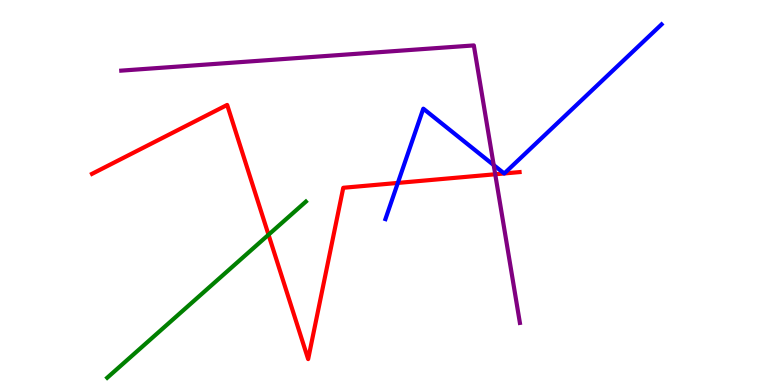[{'lines': ['blue', 'red'], 'intersections': [{'x': 5.13, 'y': 5.25}, {'x': 6.51, 'y': 5.49}, {'x': 6.51, 'y': 5.49}]}, {'lines': ['green', 'red'], 'intersections': [{'x': 3.46, 'y': 3.9}]}, {'lines': ['purple', 'red'], 'intersections': [{'x': 6.39, 'y': 5.47}]}, {'lines': ['blue', 'green'], 'intersections': []}, {'lines': ['blue', 'purple'], 'intersections': [{'x': 6.37, 'y': 5.71}]}, {'lines': ['green', 'purple'], 'intersections': []}]